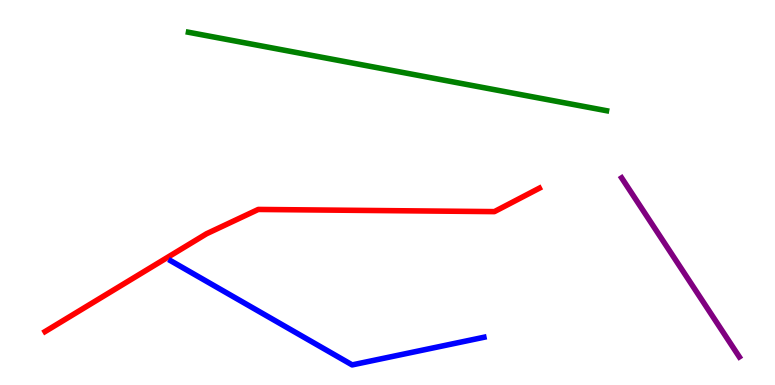[{'lines': ['blue', 'red'], 'intersections': []}, {'lines': ['green', 'red'], 'intersections': []}, {'lines': ['purple', 'red'], 'intersections': []}, {'lines': ['blue', 'green'], 'intersections': []}, {'lines': ['blue', 'purple'], 'intersections': []}, {'lines': ['green', 'purple'], 'intersections': []}]